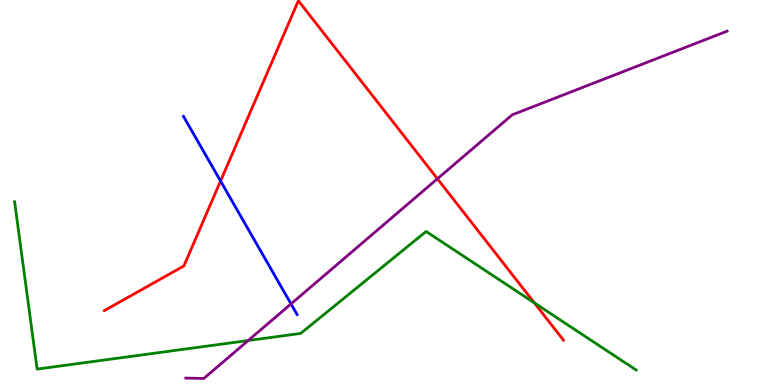[{'lines': ['blue', 'red'], 'intersections': [{'x': 2.85, 'y': 5.3}]}, {'lines': ['green', 'red'], 'intersections': [{'x': 6.89, 'y': 2.13}]}, {'lines': ['purple', 'red'], 'intersections': [{'x': 5.64, 'y': 5.36}]}, {'lines': ['blue', 'green'], 'intersections': []}, {'lines': ['blue', 'purple'], 'intersections': [{'x': 3.76, 'y': 2.11}]}, {'lines': ['green', 'purple'], 'intersections': [{'x': 3.2, 'y': 1.16}]}]